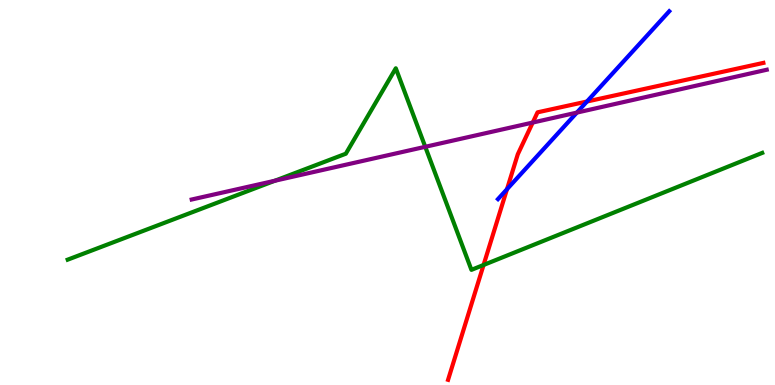[{'lines': ['blue', 'red'], 'intersections': [{'x': 6.54, 'y': 5.09}, {'x': 7.57, 'y': 7.36}]}, {'lines': ['green', 'red'], 'intersections': [{'x': 6.24, 'y': 3.12}]}, {'lines': ['purple', 'red'], 'intersections': [{'x': 6.87, 'y': 6.82}]}, {'lines': ['blue', 'green'], 'intersections': []}, {'lines': ['blue', 'purple'], 'intersections': [{'x': 7.44, 'y': 7.08}]}, {'lines': ['green', 'purple'], 'intersections': [{'x': 3.55, 'y': 5.31}, {'x': 5.49, 'y': 6.19}]}]